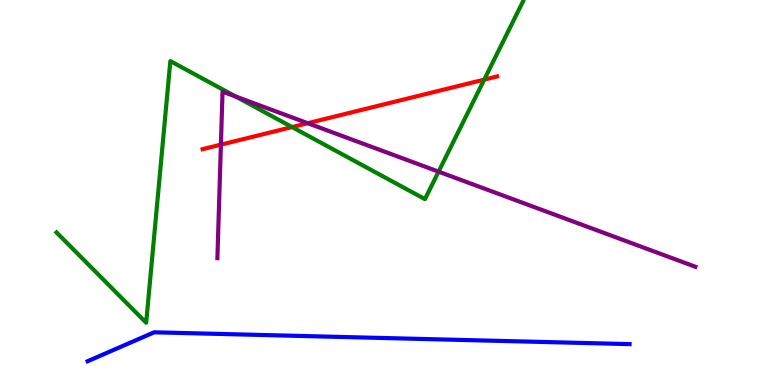[{'lines': ['blue', 'red'], 'intersections': []}, {'lines': ['green', 'red'], 'intersections': [{'x': 3.77, 'y': 6.7}, {'x': 6.25, 'y': 7.93}]}, {'lines': ['purple', 'red'], 'intersections': [{'x': 2.85, 'y': 6.24}, {'x': 3.97, 'y': 6.8}]}, {'lines': ['blue', 'green'], 'intersections': []}, {'lines': ['blue', 'purple'], 'intersections': []}, {'lines': ['green', 'purple'], 'intersections': [{'x': 3.04, 'y': 7.49}, {'x': 5.66, 'y': 5.54}]}]